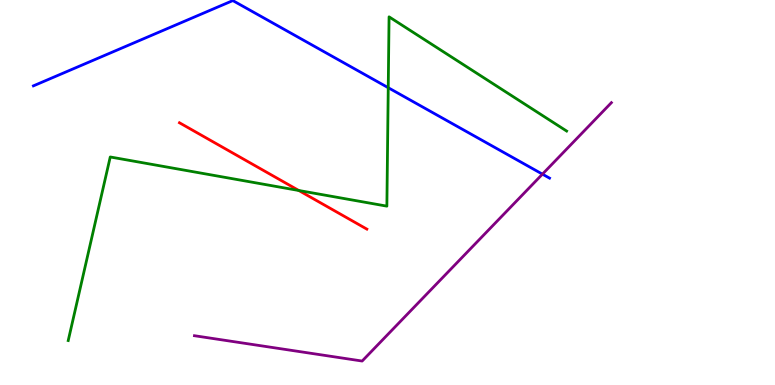[{'lines': ['blue', 'red'], 'intersections': []}, {'lines': ['green', 'red'], 'intersections': [{'x': 3.86, 'y': 5.05}]}, {'lines': ['purple', 'red'], 'intersections': []}, {'lines': ['blue', 'green'], 'intersections': [{'x': 5.01, 'y': 7.72}]}, {'lines': ['blue', 'purple'], 'intersections': [{'x': 7.0, 'y': 5.48}]}, {'lines': ['green', 'purple'], 'intersections': []}]